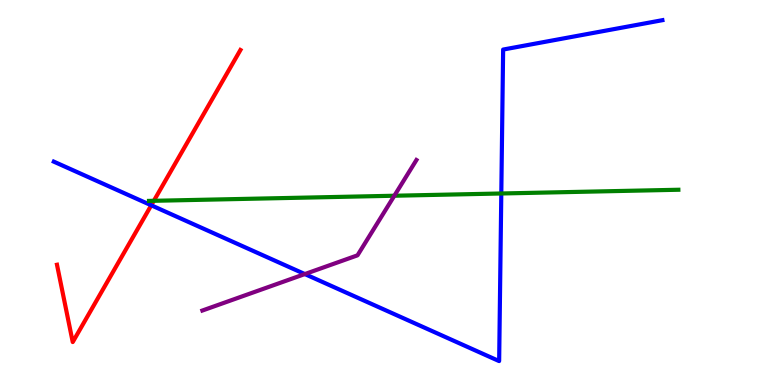[{'lines': ['blue', 'red'], 'intersections': [{'x': 1.95, 'y': 4.67}]}, {'lines': ['green', 'red'], 'intersections': [{'x': 1.99, 'y': 4.78}]}, {'lines': ['purple', 'red'], 'intersections': []}, {'lines': ['blue', 'green'], 'intersections': [{'x': 6.47, 'y': 4.97}]}, {'lines': ['blue', 'purple'], 'intersections': [{'x': 3.93, 'y': 2.88}]}, {'lines': ['green', 'purple'], 'intersections': [{'x': 5.09, 'y': 4.92}]}]